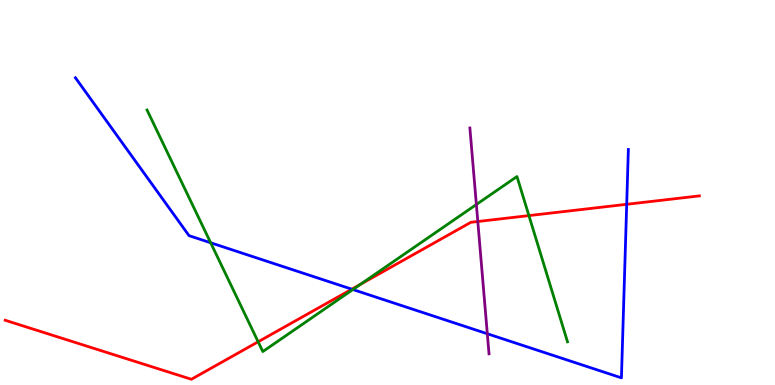[{'lines': ['blue', 'red'], 'intersections': [{'x': 4.54, 'y': 2.49}, {'x': 8.09, 'y': 4.69}]}, {'lines': ['green', 'red'], 'intersections': [{'x': 3.33, 'y': 1.12}, {'x': 4.65, 'y': 2.61}, {'x': 6.82, 'y': 4.4}]}, {'lines': ['purple', 'red'], 'intersections': [{'x': 6.17, 'y': 4.25}]}, {'lines': ['blue', 'green'], 'intersections': [{'x': 2.72, 'y': 3.69}, {'x': 4.55, 'y': 2.48}]}, {'lines': ['blue', 'purple'], 'intersections': [{'x': 6.29, 'y': 1.33}]}, {'lines': ['green', 'purple'], 'intersections': [{'x': 6.15, 'y': 4.69}]}]